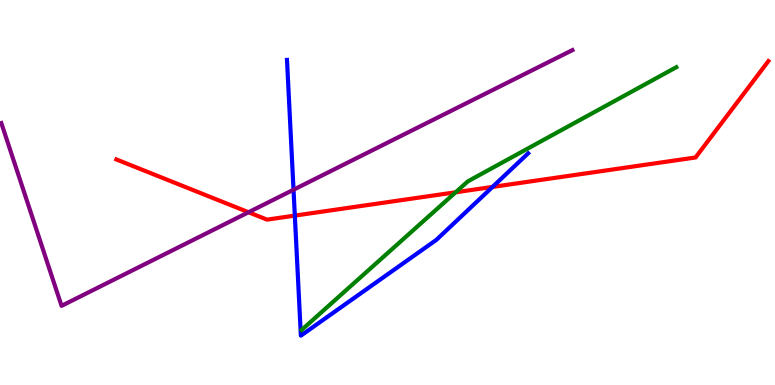[{'lines': ['blue', 'red'], 'intersections': [{'x': 3.8, 'y': 4.4}, {'x': 6.36, 'y': 5.14}]}, {'lines': ['green', 'red'], 'intersections': [{'x': 5.88, 'y': 5.01}]}, {'lines': ['purple', 'red'], 'intersections': [{'x': 3.21, 'y': 4.49}]}, {'lines': ['blue', 'green'], 'intersections': []}, {'lines': ['blue', 'purple'], 'intersections': [{'x': 3.79, 'y': 5.07}]}, {'lines': ['green', 'purple'], 'intersections': []}]